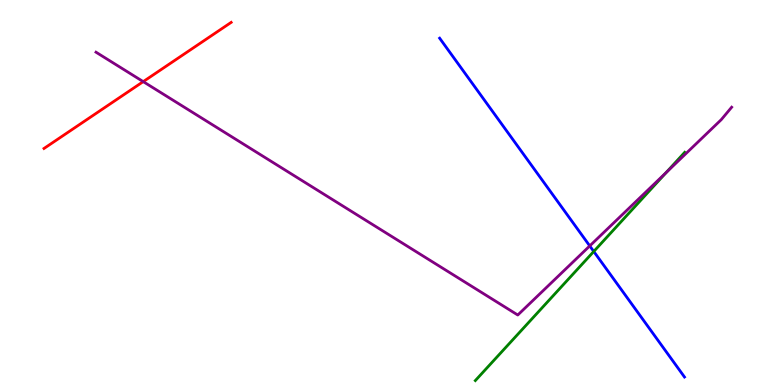[{'lines': ['blue', 'red'], 'intersections': []}, {'lines': ['green', 'red'], 'intersections': []}, {'lines': ['purple', 'red'], 'intersections': [{'x': 1.85, 'y': 7.88}]}, {'lines': ['blue', 'green'], 'intersections': [{'x': 7.66, 'y': 3.47}]}, {'lines': ['blue', 'purple'], 'intersections': [{'x': 7.61, 'y': 3.61}]}, {'lines': ['green', 'purple'], 'intersections': [{'x': 8.6, 'y': 5.52}]}]